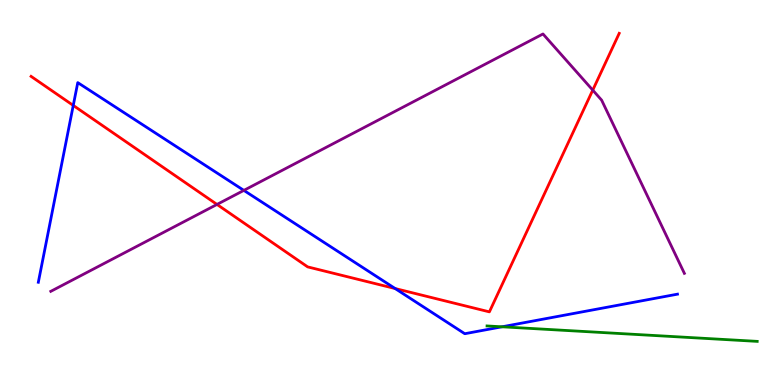[{'lines': ['blue', 'red'], 'intersections': [{'x': 0.945, 'y': 7.26}, {'x': 5.1, 'y': 2.51}]}, {'lines': ['green', 'red'], 'intersections': []}, {'lines': ['purple', 'red'], 'intersections': [{'x': 2.8, 'y': 4.69}, {'x': 7.65, 'y': 7.66}]}, {'lines': ['blue', 'green'], 'intersections': [{'x': 6.48, 'y': 1.51}]}, {'lines': ['blue', 'purple'], 'intersections': [{'x': 3.15, 'y': 5.05}]}, {'lines': ['green', 'purple'], 'intersections': []}]